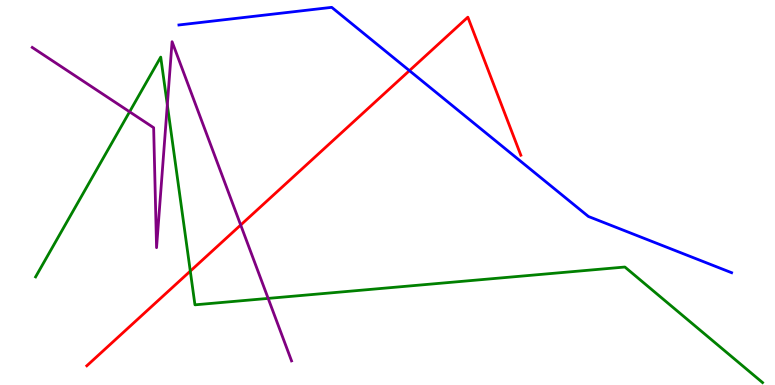[{'lines': ['blue', 'red'], 'intersections': [{'x': 5.28, 'y': 8.17}]}, {'lines': ['green', 'red'], 'intersections': [{'x': 2.46, 'y': 2.96}]}, {'lines': ['purple', 'red'], 'intersections': [{'x': 3.11, 'y': 4.16}]}, {'lines': ['blue', 'green'], 'intersections': []}, {'lines': ['blue', 'purple'], 'intersections': []}, {'lines': ['green', 'purple'], 'intersections': [{'x': 1.67, 'y': 7.1}, {'x': 2.16, 'y': 7.28}, {'x': 3.46, 'y': 2.25}]}]